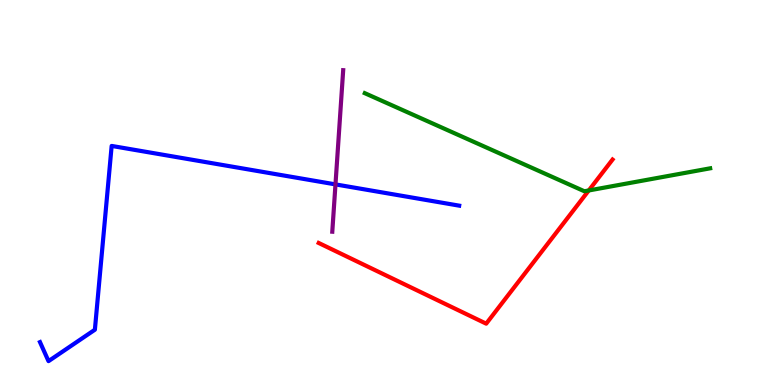[{'lines': ['blue', 'red'], 'intersections': []}, {'lines': ['green', 'red'], 'intersections': [{'x': 7.6, 'y': 5.05}]}, {'lines': ['purple', 'red'], 'intersections': []}, {'lines': ['blue', 'green'], 'intersections': []}, {'lines': ['blue', 'purple'], 'intersections': [{'x': 4.33, 'y': 5.21}]}, {'lines': ['green', 'purple'], 'intersections': []}]